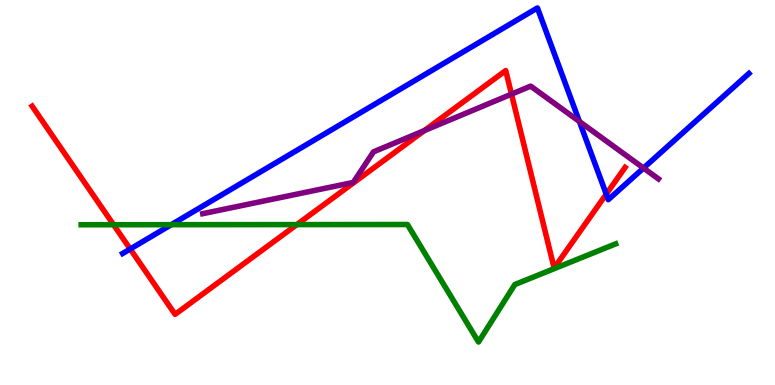[{'lines': ['blue', 'red'], 'intersections': [{'x': 1.68, 'y': 3.53}, {'x': 7.82, 'y': 4.96}]}, {'lines': ['green', 'red'], 'intersections': [{'x': 1.47, 'y': 4.16}, {'x': 3.83, 'y': 4.17}]}, {'lines': ['purple', 'red'], 'intersections': [{'x': 5.48, 'y': 6.61}, {'x': 6.6, 'y': 7.55}]}, {'lines': ['blue', 'green'], 'intersections': [{'x': 2.21, 'y': 4.16}]}, {'lines': ['blue', 'purple'], 'intersections': [{'x': 7.48, 'y': 6.84}, {'x': 8.3, 'y': 5.63}]}, {'lines': ['green', 'purple'], 'intersections': []}]